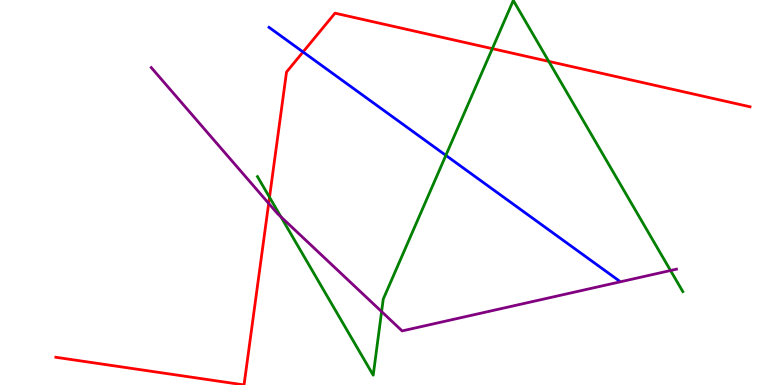[{'lines': ['blue', 'red'], 'intersections': [{'x': 3.91, 'y': 8.65}]}, {'lines': ['green', 'red'], 'intersections': [{'x': 3.48, 'y': 4.88}, {'x': 6.35, 'y': 8.74}, {'x': 7.08, 'y': 8.41}]}, {'lines': ['purple', 'red'], 'intersections': [{'x': 3.47, 'y': 4.72}]}, {'lines': ['blue', 'green'], 'intersections': [{'x': 5.75, 'y': 5.96}]}, {'lines': ['blue', 'purple'], 'intersections': []}, {'lines': ['green', 'purple'], 'intersections': [{'x': 3.62, 'y': 4.37}, {'x': 4.92, 'y': 1.91}, {'x': 8.65, 'y': 2.97}]}]